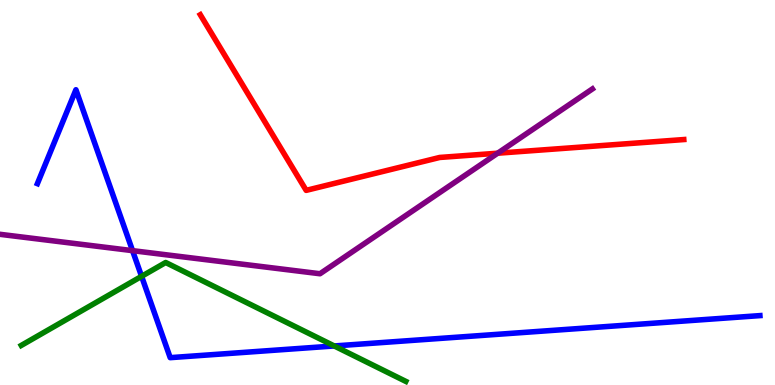[{'lines': ['blue', 'red'], 'intersections': []}, {'lines': ['green', 'red'], 'intersections': []}, {'lines': ['purple', 'red'], 'intersections': [{'x': 6.42, 'y': 6.02}]}, {'lines': ['blue', 'green'], 'intersections': [{'x': 1.83, 'y': 2.82}, {'x': 4.31, 'y': 1.01}]}, {'lines': ['blue', 'purple'], 'intersections': [{'x': 1.71, 'y': 3.49}]}, {'lines': ['green', 'purple'], 'intersections': []}]